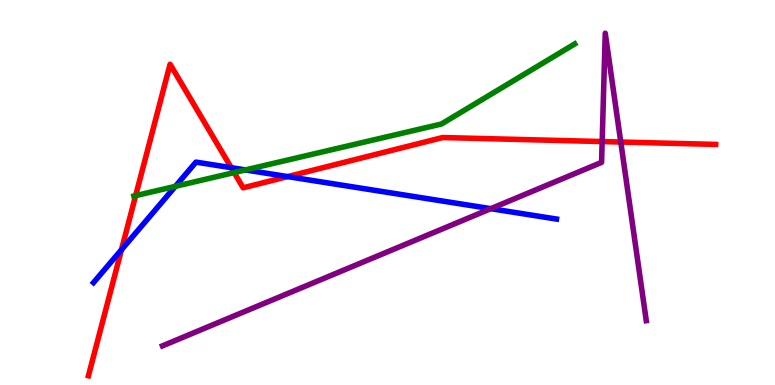[{'lines': ['blue', 'red'], 'intersections': [{'x': 1.57, 'y': 3.51}, {'x': 2.98, 'y': 5.64}, {'x': 3.71, 'y': 5.41}]}, {'lines': ['green', 'red'], 'intersections': [{'x': 1.75, 'y': 4.92}, {'x': 3.02, 'y': 5.52}]}, {'lines': ['purple', 'red'], 'intersections': [{'x': 7.77, 'y': 6.32}, {'x': 8.01, 'y': 6.31}]}, {'lines': ['blue', 'green'], 'intersections': [{'x': 2.26, 'y': 5.16}, {'x': 3.17, 'y': 5.59}]}, {'lines': ['blue', 'purple'], 'intersections': [{'x': 6.33, 'y': 4.58}]}, {'lines': ['green', 'purple'], 'intersections': []}]